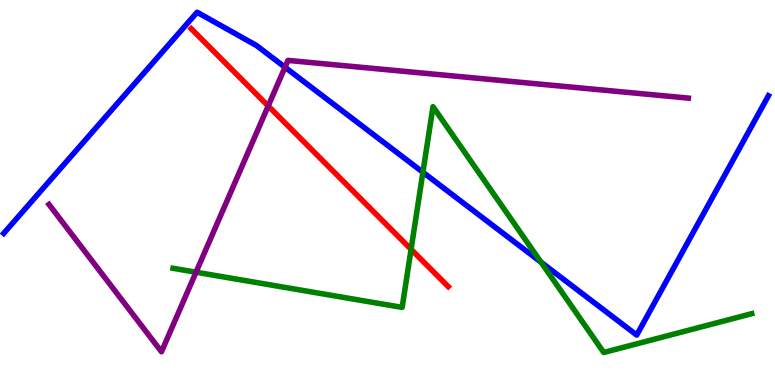[{'lines': ['blue', 'red'], 'intersections': []}, {'lines': ['green', 'red'], 'intersections': [{'x': 5.3, 'y': 3.52}]}, {'lines': ['purple', 'red'], 'intersections': [{'x': 3.46, 'y': 7.25}]}, {'lines': ['blue', 'green'], 'intersections': [{'x': 5.46, 'y': 5.53}, {'x': 6.98, 'y': 3.19}]}, {'lines': ['blue', 'purple'], 'intersections': [{'x': 3.68, 'y': 8.25}]}, {'lines': ['green', 'purple'], 'intersections': [{'x': 2.53, 'y': 2.93}]}]